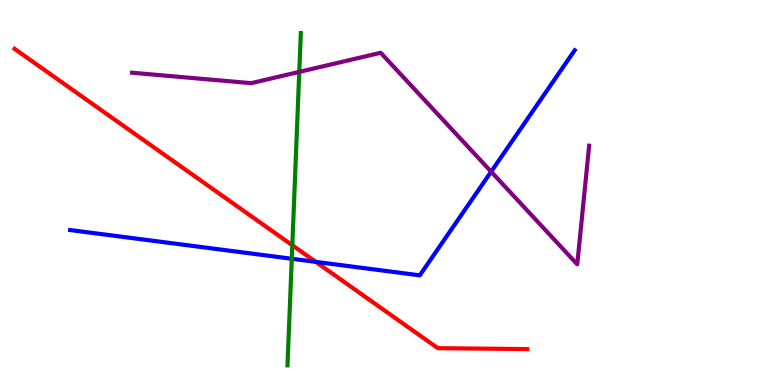[{'lines': ['blue', 'red'], 'intersections': [{'x': 4.08, 'y': 3.2}]}, {'lines': ['green', 'red'], 'intersections': [{'x': 3.77, 'y': 3.63}]}, {'lines': ['purple', 'red'], 'intersections': []}, {'lines': ['blue', 'green'], 'intersections': [{'x': 3.76, 'y': 3.28}]}, {'lines': ['blue', 'purple'], 'intersections': [{'x': 6.34, 'y': 5.54}]}, {'lines': ['green', 'purple'], 'intersections': [{'x': 3.86, 'y': 8.13}]}]